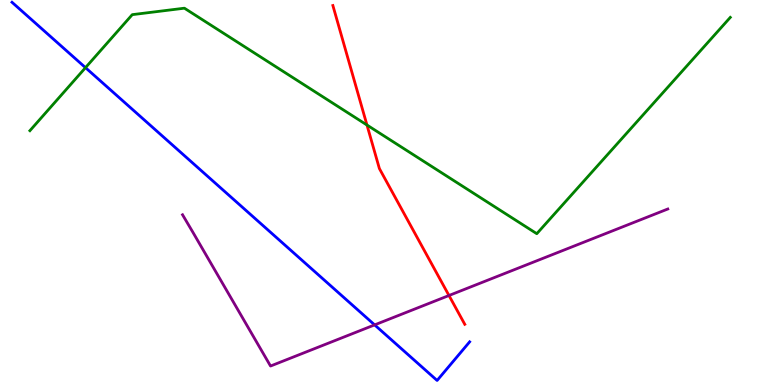[{'lines': ['blue', 'red'], 'intersections': []}, {'lines': ['green', 'red'], 'intersections': [{'x': 4.74, 'y': 6.75}]}, {'lines': ['purple', 'red'], 'intersections': [{'x': 5.79, 'y': 2.32}]}, {'lines': ['blue', 'green'], 'intersections': [{'x': 1.1, 'y': 8.24}]}, {'lines': ['blue', 'purple'], 'intersections': [{'x': 4.83, 'y': 1.56}]}, {'lines': ['green', 'purple'], 'intersections': []}]